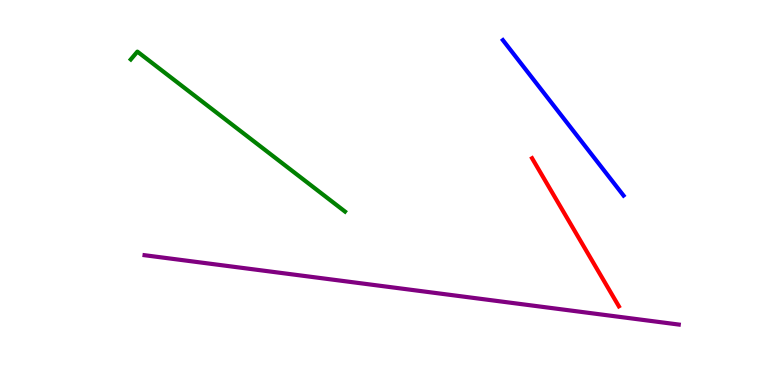[{'lines': ['blue', 'red'], 'intersections': []}, {'lines': ['green', 'red'], 'intersections': []}, {'lines': ['purple', 'red'], 'intersections': []}, {'lines': ['blue', 'green'], 'intersections': []}, {'lines': ['blue', 'purple'], 'intersections': []}, {'lines': ['green', 'purple'], 'intersections': []}]